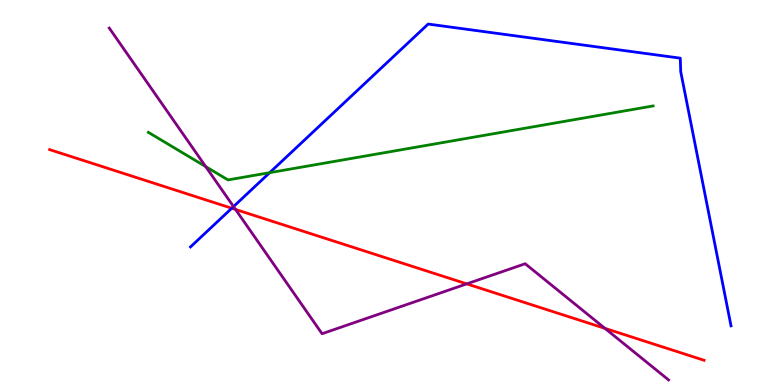[{'lines': ['blue', 'red'], 'intersections': [{'x': 2.99, 'y': 4.59}]}, {'lines': ['green', 'red'], 'intersections': []}, {'lines': ['purple', 'red'], 'intersections': [{'x': 3.04, 'y': 4.56}, {'x': 6.02, 'y': 2.63}, {'x': 7.81, 'y': 1.47}]}, {'lines': ['blue', 'green'], 'intersections': [{'x': 3.48, 'y': 5.52}]}, {'lines': ['blue', 'purple'], 'intersections': [{'x': 3.01, 'y': 4.63}]}, {'lines': ['green', 'purple'], 'intersections': [{'x': 2.65, 'y': 5.67}]}]